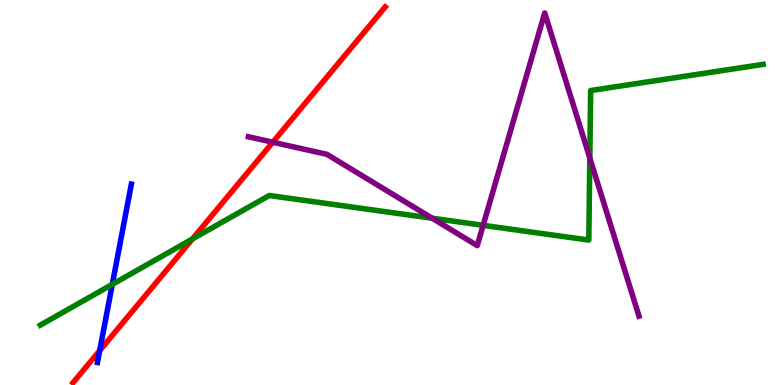[{'lines': ['blue', 'red'], 'intersections': [{'x': 1.29, 'y': 0.894}]}, {'lines': ['green', 'red'], 'intersections': [{'x': 2.48, 'y': 3.79}]}, {'lines': ['purple', 'red'], 'intersections': [{'x': 3.52, 'y': 6.31}]}, {'lines': ['blue', 'green'], 'intersections': [{'x': 1.45, 'y': 2.61}]}, {'lines': ['blue', 'purple'], 'intersections': []}, {'lines': ['green', 'purple'], 'intersections': [{'x': 5.58, 'y': 4.33}, {'x': 6.23, 'y': 4.15}, {'x': 7.61, 'y': 5.9}]}]